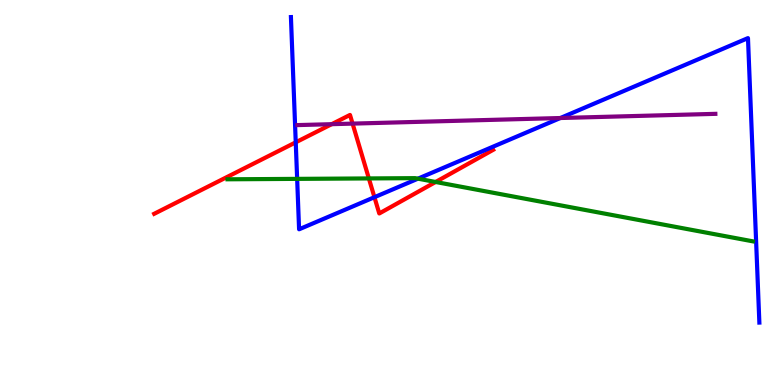[{'lines': ['blue', 'red'], 'intersections': [{'x': 3.82, 'y': 6.3}, {'x': 4.83, 'y': 4.88}]}, {'lines': ['green', 'red'], 'intersections': [{'x': 4.76, 'y': 5.37}, {'x': 5.62, 'y': 5.27}]}, {'lines': ['purple', 'red'], 'intersections': [{'x': 4.28, 'y': 6.77}, {'x': 4.55, 'y': 6.79}]}, {'lines': ['blue', 'green'], 'intersections': [{'x': 3.83, 'y': 5.35}, {'x': 5.39, 'y': 5.36}]}, {'lines': ['blue', 'purple'], 'intersections': [{'x': 7.23, 'y': 6.93}]}, {'lines': ['green', 'purple'], 'intersections': []}]